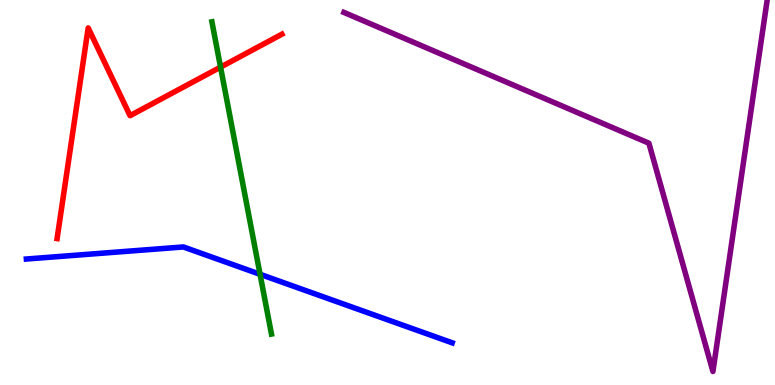[{'lines': ['blue', 'red'], 'intersections': []}, {'lines': ['green', 'red'], 'intersections': [{'x': 2.85, 'y': 8.26}]}, {'lines': ['purple', 'red'], 'intersections': []}, {'lines': ['blue', 'green'], 'intersections': [{'x': 3.36, 'y': 2.88}]}, {'lines': ['blue', 'purple'], 'intersections': []}, {'lines': ['green', 'purple'], 'intersections': []}]